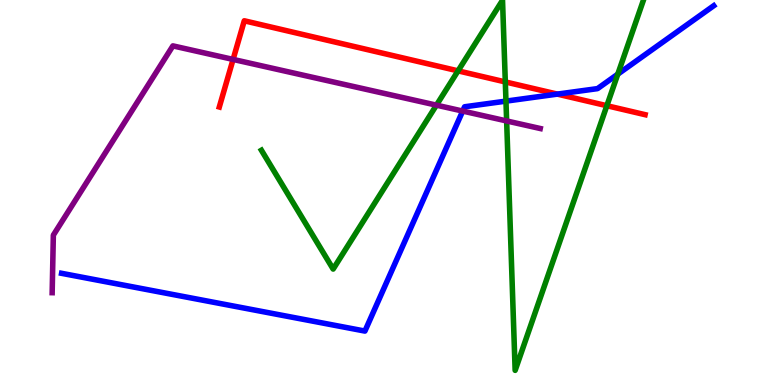[{'lines': ['blue', 'red'], 'intersections': [{'x': 7.19, 'y': 7.56}]}, {'lines': ['green', 'red'], 'intersections': [{'x': 5.91, 'y': 8.16}, {'x': 6.52, 'y': 7.87}, {'x': 7.83, 'y': 7.25}]}, {'lines': ['purple', 'red'], 'intersections': [{'x': 3.01, 'y': 8.46}]}, {'lines': ['blue', 'green'], 'intersections': [{'x': 6.53, 'y': 7.37}, {'x': 7.97, 'y': 8.07}]}, {'lines': ['blue', 'purple'], 'intersections': [{'x': 5.97, 'y': 7.12}]}, {'lines': ['green', 'purple'], 'intersections': [{'x': 5.63, 'y': 7.27}, {'x': 6.54, 'y': 6.86}]}]